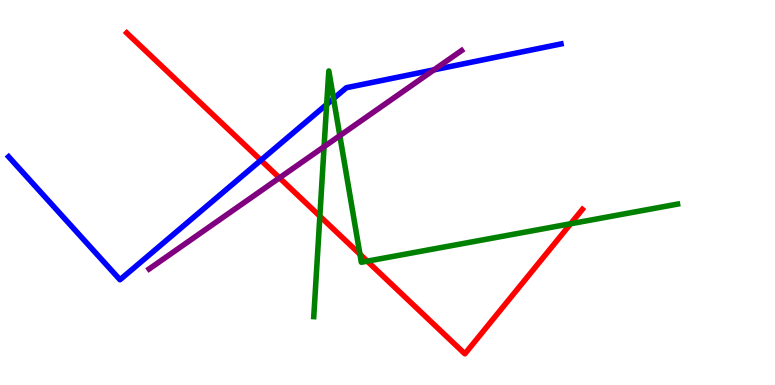[{'lines': ['blue', 'red'], 'intersections': [{'x': 3.37, 'y': 5.84}]}, {'lines': ['green', 'red'], 'intersections': [{'x': 4.13, 'y': 4.38}, {'x': 4.64, 'y': 3.4}, {'x': 4.74, 'y': 3.22}, {'x': 7.36, 'y': 4.19}]}, {'lines': ['purple', 'red'], 'intersections': [{'x': 3.61, 'y': 5.38}]}, {'lines': ['blue', 'green'], 'intersections': [{'x': 4.22, 'y': 7.29}, {'x': 4.3, 'y': 7.44}]}, {'lines': ['blue', 'purple'], 'intersections': [{'x': 5.6, 'y': 8.19}]}, {'lines': ['green', 'purple'], 'intersections': [{'x': 4.18, 'y': 6.19}, {'x': 4.38, 'y': 6.48}]}]